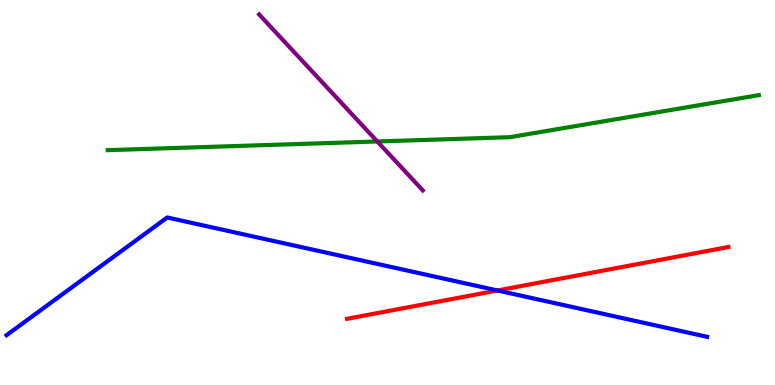[{'lines': ['blue', 'red'], 'intersections': [{'x': 6.42, 'y': 2.46}]}, {'lines': ['green', 'red'], 'intersections': []}, {'lines': ['purple', 'red'], 'intersections': []}, {'lines': ['blue', 'green'], 'intersections': []}, {'lines': ['blue', 'purple'], 'intersections': []}, {'lines': ['green', 'purple'], 'intersections': [{'x': 4.87, 'y': 6.33}]}]